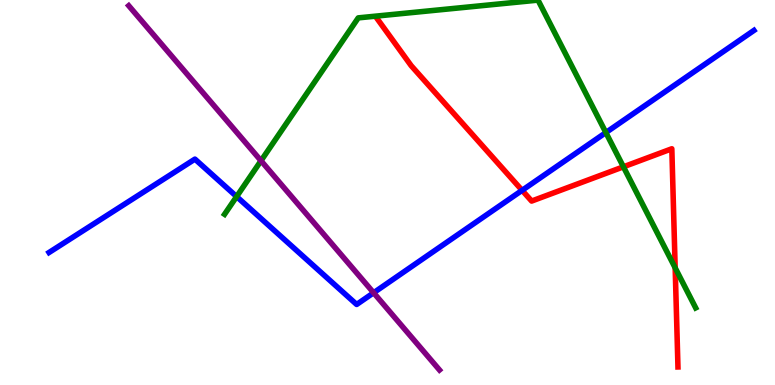[{'lines': ['blue', 'red'], 'intersections': [{'x': 6.74, 'y': 5.06}]}, {'lines': ['green', 'red'], 'intersections': [{'x': 8.04, 'y': 5.67}, {'x': 8.71, 'y': 3.04}]}, {'lines': ['purple', 'red'], 'intersections': []}, {'lines': ['blue', 'green'], 'intersections': [{'x': 3.05, 'y': 4.89}, {'x': 7.82, 'y': 6.56}]}, {'lines': ['blue', 'purple'], 'intersections': [{'x': 4.82, 'y': 2.4}]}, {'lines': ['green', 'purple'], 'intersections': [{'x': 3.37, 'y': 5.82}]}]